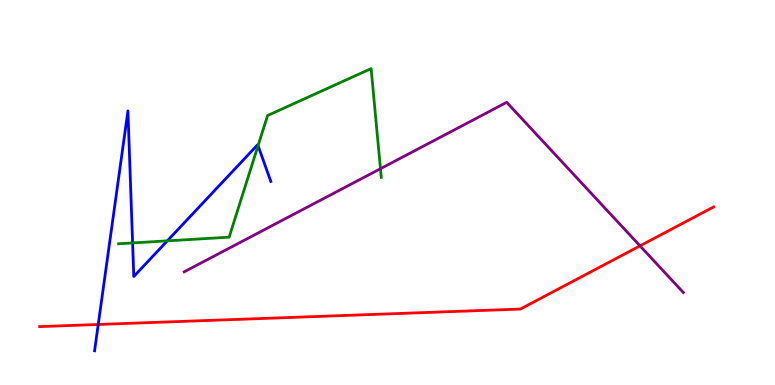[{'lines': ['blue', 'red'], 'intersections': [{'x': 1.27, 'y': 1.57}]}, {'lines': ['green', 'red'], 'intersections': []}, {'lines': ['purple', 'red'], 'intersections': [{'x': 8.26, 'y': 3.61}]}, {'lines': ['blue', 'green'], 'intersections': [{'x': 1.71, 'y': 3.69}, {'x': 2.16, 'y': 3.74}, {'x': 3.33, 'y': 6.22}]}, {'lines': ['blue', 'purple'], 'intersections': []}, {'lines': ['green', 'purple'], 'intersections': [{'x': 4.91, 'y': 5.62}]}]